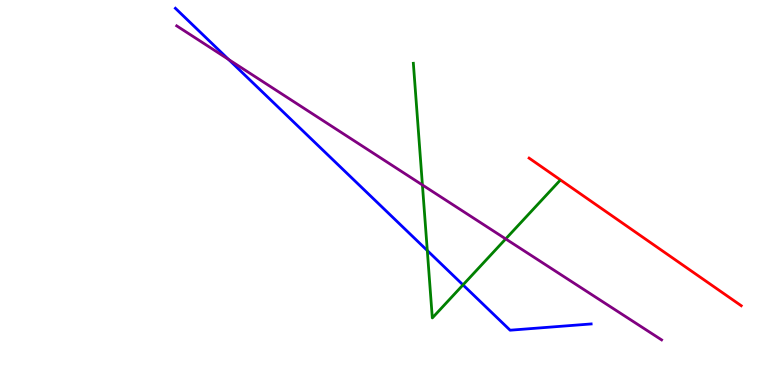[{'lines': ['blue', 'red'], 'intersections': []}, {'lines': ['green', 'red'], 'intersections': []}, {'lines': ['purple', 'red'], 'intersections': []}, {'lines': ['blue', 'green'], 'intersections': [{'x': 5.51, 'y': 3.49}, {'x': 5.97, 'y': 2.6}]}, {'lines': ['blue', 'purple'], 'intersections': [{'x': 2.95, 'y': 8.45}]}, {'lines': ['green', 'purple'], 'intersections': [{'x': 5.45, 'y': 5.2}, {'x': 6.53, 'y': 3.79}]}]